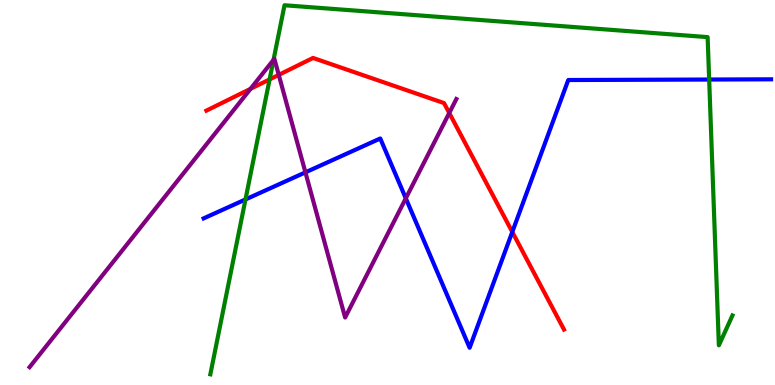[{'lines': ['blue', 'red'], 'intersections': [{'x': 6.61, 'y': 3.98}]}, {'lines': ['green', 'red'], 'intersections': [{'x': 3.48, 'y': 7.94}]}, {'lines': ['purple', 'red'], 'intersections': [{'x': 3.23, 'y': 7.69}, {'x': 3.6, 'y': 8.05}, {'x': 5.8, 'y': 7.07}]}, {'lines': ['blue', 'green'], 'intersections': [{'x': 3.17, 'y': 4.82}, {'x': 9.15, 'y': 7.93}]}, {'lines': ['blue', 'purple'], 'intersections': [{'x': 3.94, 'y': 5.52}, {'x': 5.24, 'y': 4.85}]}, {'lines': ['green', 'purple'], 'intersections': [{'x': 3.53, 'y': 8.45}]}]